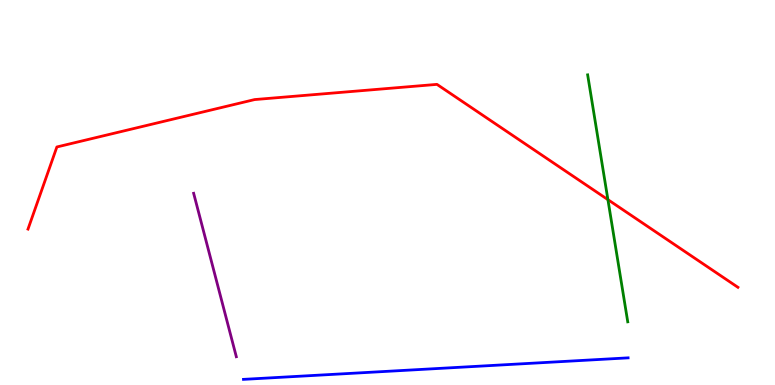[{'lines': ['blue', 'red'], 'intersections': []}, {'lines': ['green', 'red'], 'intersections': [{'x': 7.84, 'y': 4.81}]}, {'lines': ['purple', 'red'], 'intersections': []}, {'lines': ['blue', 'green'], 'intersections': []}, {'lines': ['blue', 'purple'], 'intersections': []}, {'lines': ['green', 'purple'], 'intersections': []}]